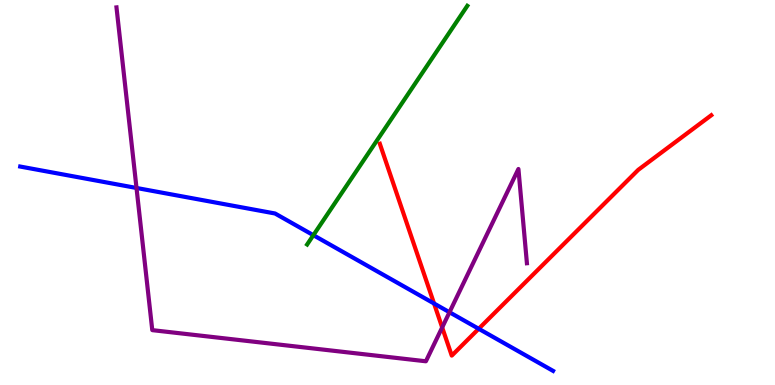[{'lines': ['blue', 'red'], 'intersections': [{'x': 5.6, 'y': 2.12}, {'x': 6.18, 'y': 1.46}]}, {'lines': ['green', 'red'], 'intersections': []}, {'lines': ['purple', 'red'], 'intersections': [{'x': 5.71, 'y': 1.5}]}, {'lines': ['blue', 'green'], 'intersections': [{'x': 4.04, 'y': 3.89}]}, {'lines': ['blue', 'purple'], 'intersections': [{'x': 1.76, 'y': 5.12}, {'x': 5.8, 'y': 1.89}]}, {'lines': ['green', 'purple'], 'intersections': []}]